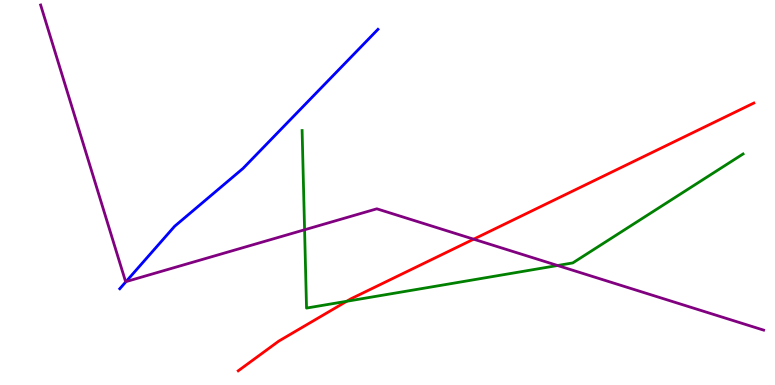[{'lines': ['blue', 'red'], 'intersections': []}, {'lines': ['green', 'red'], 'intersections': [{'x': 4.47, 'y': 2.17}]}, {'lines': ['purple', 'red'], 'intersections': [{'x': 6.11, 'y': 3.79}]}, {'lines': ['blue', 'green'], 'intersections': []}, {'lines': ['blue', 'purple'], 'intersections': [{'x': 1.63, 'y': 2.69}]}, {'lines': ['green', 'purple'], 'intersections': [{'x': 3.93, 'y': 4.03}, {'x': 7.19, 'y': 3.1}]}]